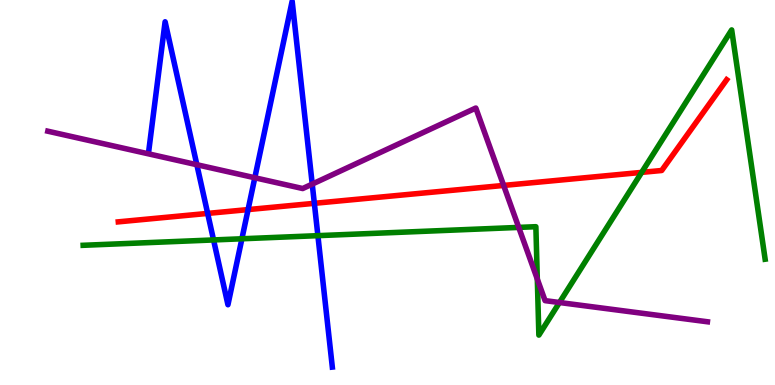[{'lines': ['blue', 'red'], 'intersections': [{'x': 2.68, 'y': 4.46}, {'x': 3.2, 'y': 4.56}, {'x': 4.06, 'y': 4.72}]}, {'lines': ['green', 'red'], 'intersections': [{'x': 8.28, 'y': 5.52}]}, {'lines': ['purple', 'red'], 'intersections': [{'x': 6.5, 'y': 5.18}]}, {'lines': ['blue', 'green'], 'intersections': [{'x': 2.76, 'y': 3.77}, {'x': 3.12, 'y': 3.8}, {'x': 4.1, 'y': 3.88}]}, {'lines': ['blue', 'purple'], 'intersections': [{'x': 2.54, 'y': 5.72}, {'x': 3.29, 'y': 5.38}, {'x': 4.03, 'y': 5.22}]}, {'lines': ['green', 'purple'], 'intersections': [{'x': 6.69, 'y': 4.09}, {'x': 6.93, 'y': 2.75}, {'x': 7.22, 'y': 2.14}]}]